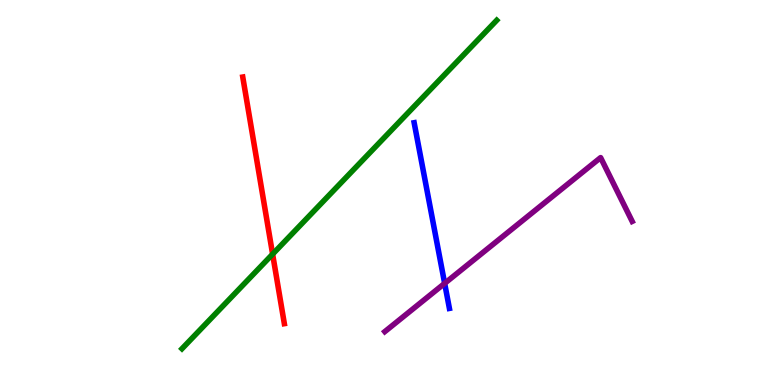[{'lines': ['blue', 'red'], 'intersections': []}, {'lines': ['green', 'red'], 'intersections': [{'x': 3.52, 'y': 3.4}]}, {'lines': ['purple', 'red'], 'intersections': []}, {'lines': ['blue', 'green'], 'intersections': []}, {'lines': ['blue', 'purple'], 'intersections': [{'x': 5.74, 'y': 2.64}]}, {'lines': ['green', 'purple'], 'intersections': []}]